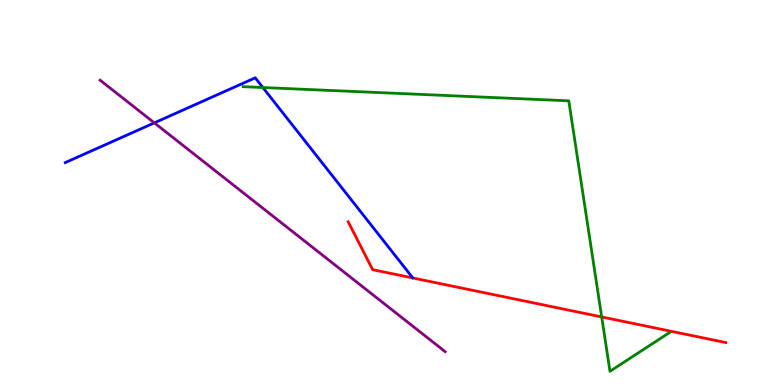[{'lines': ['blue', 'red'], 'intersections': []}, {'lines': ['green', 'red'], 'intersections': [{'x': 7.76, 'y': 1.77}]}, {'lines': ['purple', 'red'], 'intersections': []}, {'lines': ['blue', 'green'], 'intersections': [{'x': 3.39, 'y': 7.73}]}, {'lines': ['blue', 'purple'], 'intersections': [{'x': 1.99, 'y': 6.81}]}, {'lines': ['green', 'purple'], 'intersections': []}]